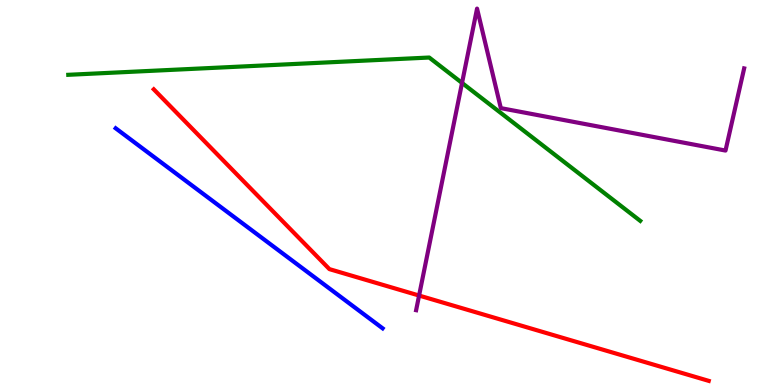[{'lines': ['blue', 'red'], 'intersections': []}, {'lines': ['green', 'red'], 'intersections': []}, {'lines': ['purple', 'red'], 'intersections': [{'x': 5.41, 'y': 2.32}]}, {'lines': ['blue', 'green'], 'intersections': []}, {'lines': ['blue', 'purple'], 'intersections': []}, {'lines': ['green', 'purple'], 'intersections': [{'x': 5.96, 'y': 7.85}]}]